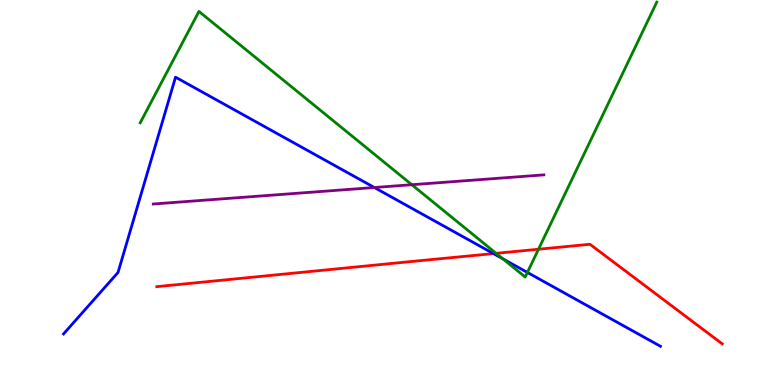[{'lines': ['blue', 'red'], 'intersections': [{'x': 6.37, 'y': 3.41}]}, {'lines': ['green', 'red'], 'intersections': [{'x': 6.4, 'y': 3.42}, {'x': 6.95, 'y': 3.53}]}, {'lines': ['purple', 'red'], 'intersections': []}, {'lines': ['blue', 'green'], 'intersections': [{'x': 6.49, 'y': 3.28}, {'x': 6.8, 'y': 2.92}]}, {'lines': ['blue', 'purple'], 'intersections': [{'x': 4.83, 'y': 5.13}]}, {'lines': ['green', 'purple'], 'intersections': [{'x': 5.31, 'y': 5.2}]}]